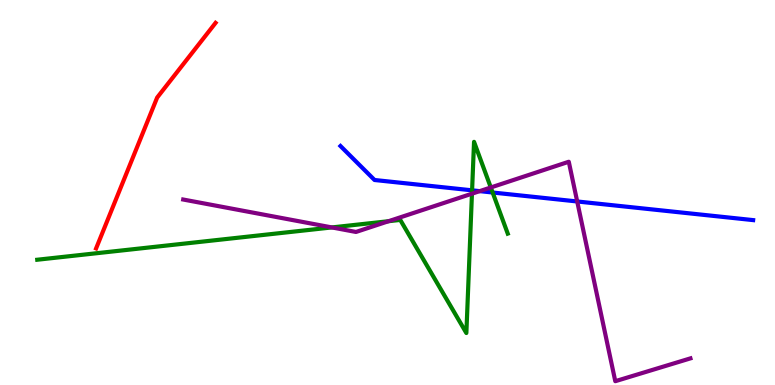[{'lines': ['blue', 'red'], 'intersections': []}, {'lines': ['green', 'red'], 'intersections': []}, {'lines': ['purple', 'red'], 'intersections': []}, {'lines': ['blue', 'green'], 'intersections': [{'x': 6.09, 'y': 5.06}, {'x': 6.36, 'y': 5.0}]}, {'lines': ['blue', 'purple'], 'intersections': [{'x': 6.19, 'y': 5.04}, {'x': 7.45, 'y': 4.77}]}, {'lines': ['green', 'purple'], 'intersections': [{'x': 4.28, 'y': 4.09}, {'x': 5.01, 'y': 4.25}, {'x': 6.09, 'y': 4.97}, {'x': 6.33, 'y': 5.13}]}]